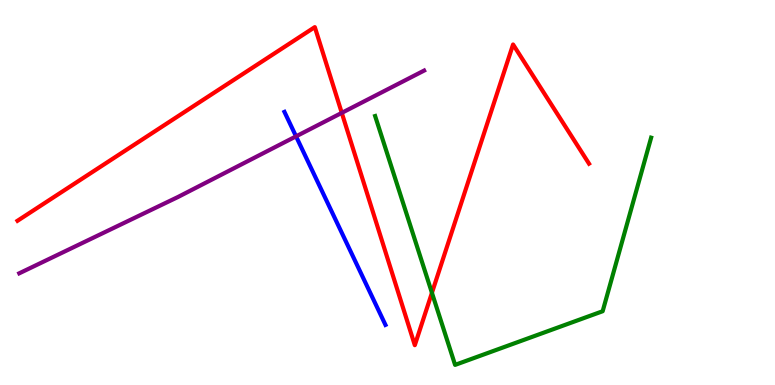[{'lines': ['blue', 'red'], 'intersections': []}, {'lines': ['green', 'red'], 'intersections': [{'x': 5.57, 'y': 2.39}]}, {'lines': ['purple', 'red'], 'intersections': [{'x': 4.41, 'y': 7.07}]}, {'lines': ['blue', 'green'], 'intersections': []}, {'lines': ['blue', 'purple'], 'intersections': [{'x': 3.82, 'y': 6.46}]}, {'lines': ['green', 'purple'], 'intersections': []}]